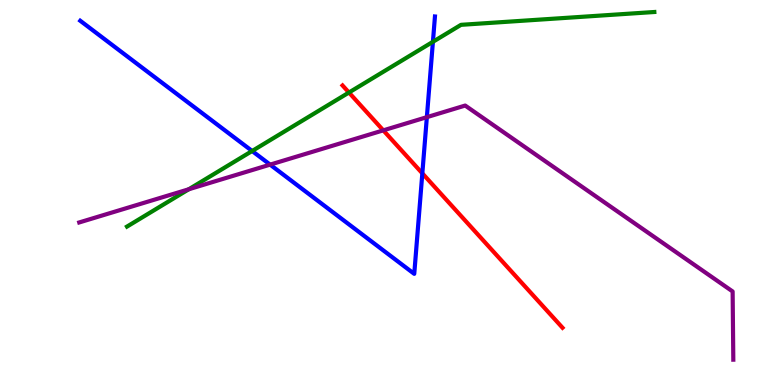[{'lines': ['blue', 'red'], 'intersections': [{'x': 5.45, 'y': 5.5}]}, {'lines': ['green', 'red'], 'intersections': [{'x': 4.5, 'y': 7.6}]}, {'lines': ['purple', 'red'], 'intersections': [{'x': 4.95, 'y': 6.61}]}, {'lines': ['blue', 'green'], 'intersections': [{'x': 3.25, 'y': 6.08}, {'x': 5.59, 'y': 8.91}]}, {'lines': ['blue', 'purple'], 'intersections': [{'x': 3.49, 'y': 5.72}, {'x': 5.51, 'y': 6.96}]}, {'lines': ['green', 'purple'], 'intersections': [{'x': 2.44, 'y': 5.08}]}]